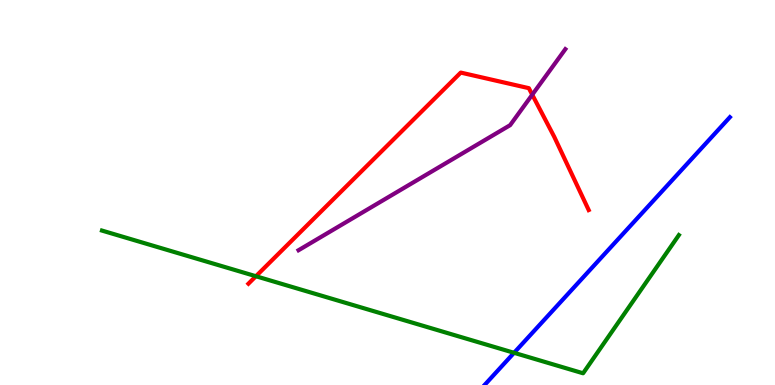[{'lines': ['blue', 'red'], 'intersections': []}, {'lines': ['green', 'red'], 'intersections': [{'x': 3.3, 'y': 2.82}]}, {'lines': ['purple', 'red'], 'intersections': [{'x': 6.87, 'y': 7.54}]}, {'lines': ['blue', 'green'], 'intersections': [{'x': 6.63, 'y': 0.836}]}, {'lines': ['blue', 'purple'], 'intersections': []}, {'lines': ['green', 'purple'], 'intersections': []}]